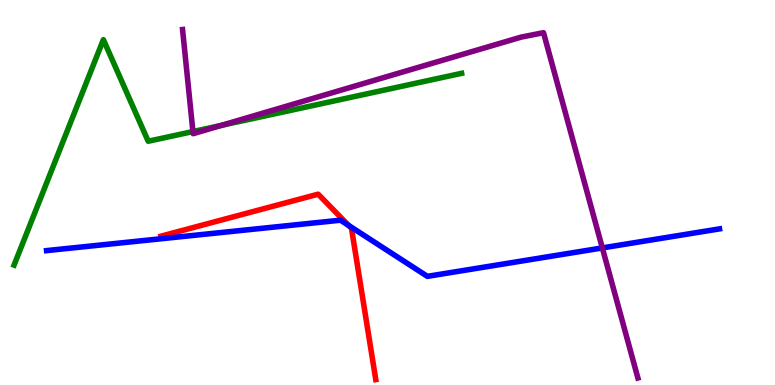[{'lines': ['blue', 'red'], 'intersections': [{'x': 4.5, 'y': 4.14}]}, {'lines': ['green', 'red'], 'intersections': []}, {'lines': ['purple', 'red'], 'intersections': []}, {'lines': ['blue', 'green'], 'intersections': []}, {'lines': ['blue', 'purple'], 'intersections': [{'x': 7.77, 'y': 3.56}]}, {'lines': ['green', 'purple'], 'intersections': [{'x': 2.49, 'y': 6.58}, {'x': 2.85, 'y': 6.74}]}]